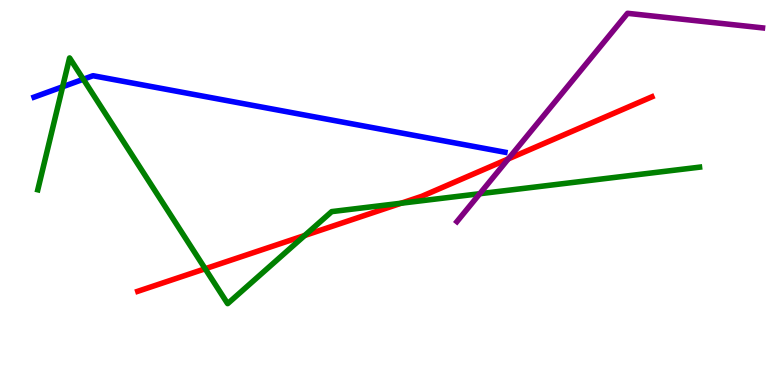[{'lines': ['blue', 'red'], 'intersections': []}, {'lines': ['green', 'red'], 'intersections': [{'x': 2.65, 'y': 3.02}, {'x': 3.93, 'y': 3.88}, {'x': 5.18, 'y': 4.72}]}, {'lines': ['purple', 'red'], 'intersections': [{'x': 6.56, 'y': 5.87}]}, {'lines': ['blue', 'green'], 'intersections': [{'x': 0.808, 'y': 7.75}, {'x': 1.07, 'y': 7.94}]}, {'lines': ['blue', 'purple'], 'intersections': []}, {'lines': ['green', 'purple'], 'intersections': [{'x': 6.19, 'y': 4.97}]}]